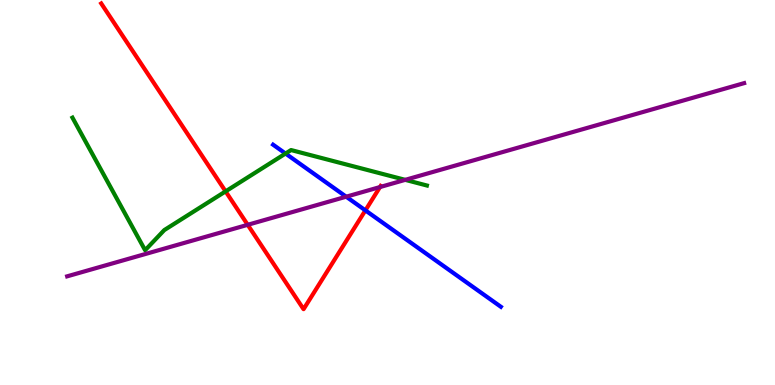[{'lines': ['blue', 'red'], 'intersections': [{'x': 4.71, 'y': 4.54}]}, {'lines': ['green', 'red'], 'intersections': [{'x': 2.91, 'y': 5.03}]}, {'lines': ['purple', 'red'], 'intersections': [{'x': 3.2, 'y': 4.16}, {'x': 4.9, 'y': 5.14}]}, {'lines': ['blue', 'green'], 'intersections': [{'x': 3.68, 'y': 6.01}]}, {'lines': ['blue', 'purple'], 'intersections': [{'x': 4.47, 'y': 4.89}]}, {'lines': ['green', 'purple'], 'intersections': [{'x': 5.23, 'y': 5.33}]}]